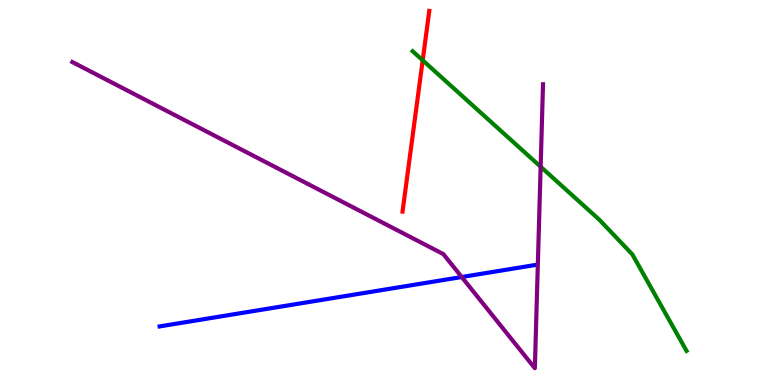[{'lines': ['blue', 'red'], 'intersections': []}, {'lines': ['green', 'red'], 'intersections': [{'x': 5.45, 'y': 8.43}]}, {'lines': ['purple', 'red'], 'intersections': []}, {'lines': ['blue', 'green'], 'intersections': []}, {'lines': ['blue', 'purple'], 'intersections': [{'x': 5.96, 'y': 2.8}]}, {'lines': ['green', 'purple'], 'intersections': [{'x': 6.98, 'y': 5.67}]}]